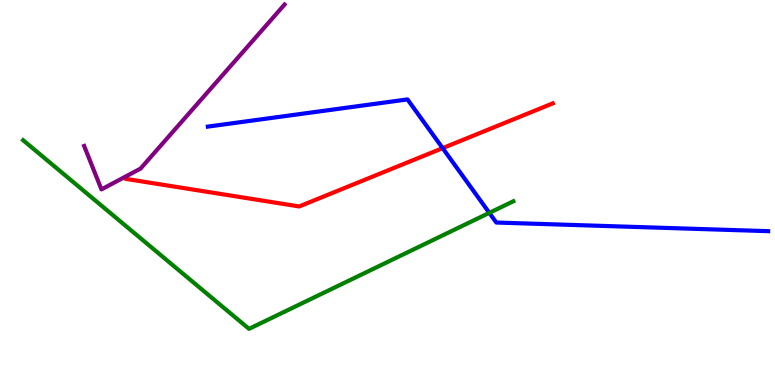[{'lines': ['blue', 'red'], 'intersections': [{'x': 5.71, 'y': 6.15}]}, {'lines': ['green', 'red'], 'intersections': []}, {'lines': ['purple', 'red'], 'intersections': []}, {'lines': ['blue', 'green'], 'intersections': [{'x': 6.31, 'y': 4.47}]}, {'lines': ['blue', 'purple'], 'intersections': []}, {'lines': ['green', 'purple'], 'intersections': []}]